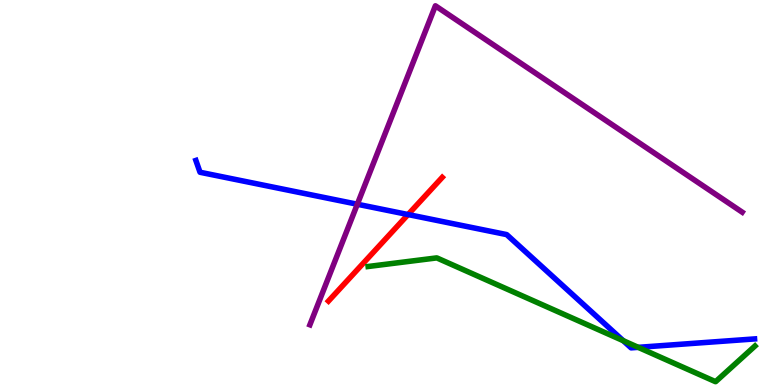[{'lines': ['blue', 'red'], 'intersections': [{'x': 5.27, 'y': 4.43}]}, {'lines': ['green', 'red'], 'intersections': []}, {'lines': ['purple', 'red'], 'intersections': []}, {'lines': ['blue', 'green'], 'intersections': [{'x': 8.04, 'y': 1.15}, {'x': 8.24, 'y': 0.978}]}, {'lines': ['blue', 'purple'], 'intersections': [{'x': 4.61, 'y': 4.7}]}, {'lines': ['green', 'purple'], 'intersections': []}]